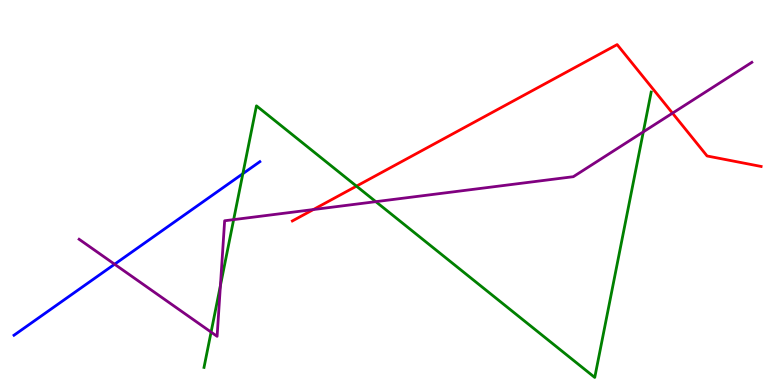[{'lines': ['blue', 'red'], 'intersections': []}, {'lines': ['green', 'red'], 'intersections': [{'x': 4.6, 'y': 5.17}]}, {'lines': ['purple', 'red'], 'intersections': [{'x': 4.04, 'y': 4.56}, {'x': 8.68, 'y': 7.06}]}, {'lines': ['blue', 'green'], 'intersections': [{'x': 3.13, 'y': 5.49}]}, {'lines': ['blue', 'purple'], 'intersections': [{'x': 1.48, 'y': 3.14}]}, {'lines': ['green', 'purple'], 'intersections': [{'x': 2.72, 'y': 1.37}, {'x': 2.84, 'y': 2.58}, {'x': 3.01, 'y': 4.3}, {'x': 4.85, 'y': 4.76}, {'x': 8.3, 'y': 6.57}]}]